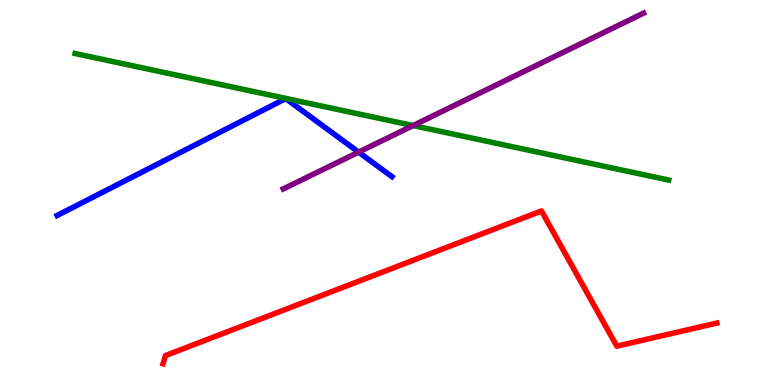[{'lines': ['blue', 'red'], 'intersections': []}, {'lines': ['green', 'red'], 'intersections': []}, {'lines': ['purple', 'red'], 'intersections': []}, {'lines': ['blue', 'green'], 'intersections': []}, {'lines': ['blue', 'purple'], 'intersections': [{'x': 4.63, 'y': 6.05}]}, {'lines': ['green', 'purple'], 'intersections': [{'x': 5.33, 'y': 6.74}]}]